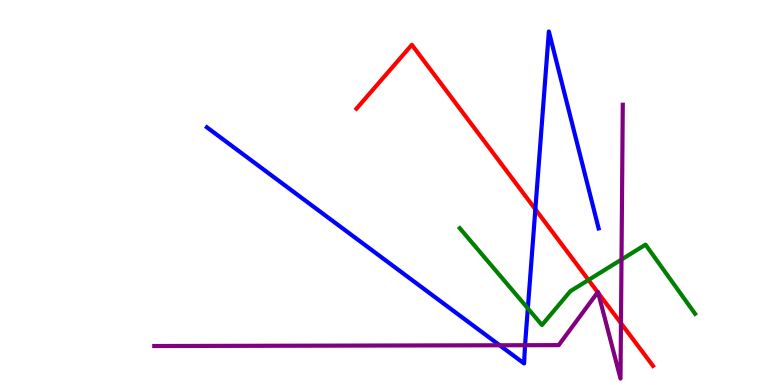[{'lines': ['blue', 'red'], 'intersections': [{'x': 6.91, 'y': 4.57}]}, {'lines': ['green', 'red'], 'intersections': [{'x': 7.59, 'y': 2.73}]}, {'lines': ['purple', 'red'], 'intersections': [{'x': 7.71, 'y': 2.41}, {'x': 7.72, 'y': 2.39}, {'x': 8.01, 'y': 1.6}]}, {'lines': ['blue', 'green'], 'intersections': [{'x': 6.81, 'y': 1.99}]}, {'lines': ['blue', 'purple'], 'intersections': [{'x': 6.45, 'y': 1.03}, {'x': 6.77, 'y': 1.03}]}, {'lines': ['green', 'purple'], 'intersections': [{'x': 8.02, 'y': 3.26}]}]